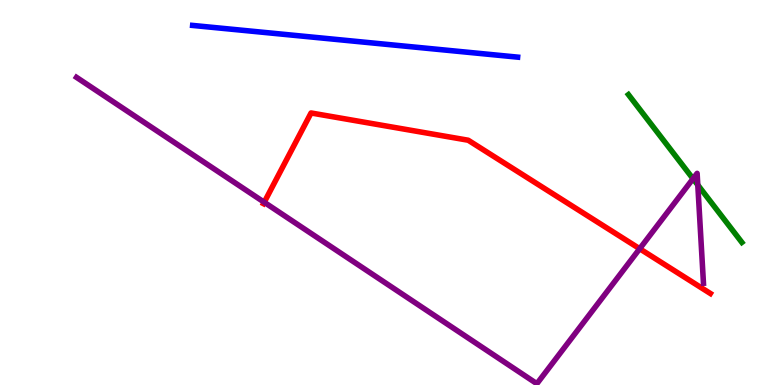[{'lines': ['blue', 'red'], 'intersections': []}, {'lines': ['green', 'red'], 'intersections': []}, {'lines': ['purple', 'red'], 'intersections': [{'x': 3.41, 'y': 4.75}, {'x': 8.25, 'y': 3.54}]}, {'lines': ['blue', 'green'], 'intersections': []}, {'lines': ['blue', 'purple'], 'intersections': []}, {'lines': ['green', 'purple'], 'intersections': [{'x': 8.94, 'y': 5.36}, {'x': 9.0, 'y': 5.2}]}]